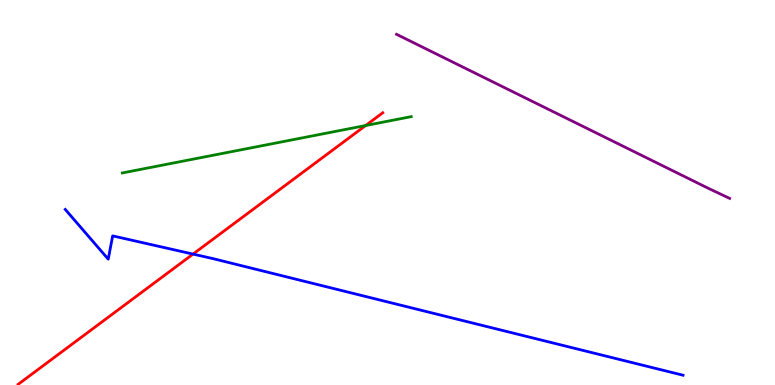[{'lines': ['blue', 'red'], 'intersections': [{'x': 2.49, 'y': 3.4}]}, {'lines': ['green', 'red'], 'intersections': [{'x': 4.72, 'y': 6.74}]}, {'lines': ['purple', 'red'], 'intersections': []}, {'lines': ['blue', 'green'], 'intersections': []}, {'lines': ['blue', 'purple'], 'intersections': []}, {'lines': ['green', 'purple'], 'intersections': []}]